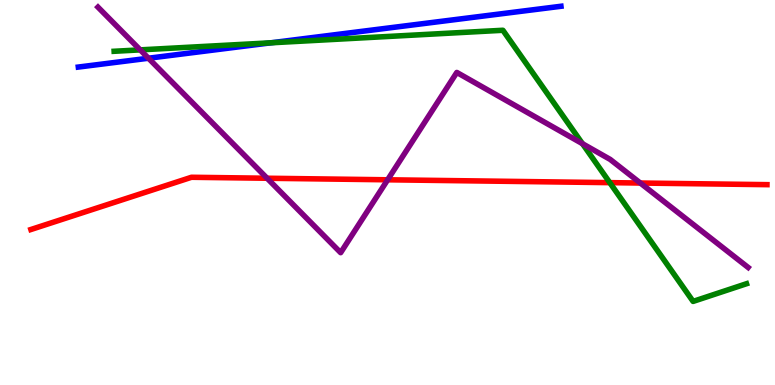[{'lines': ['blue', 'red'], 'intersections': []}, {'lines': ['green', 'red'], 'intersections': [{'x': 7.87, 'y': 5.26}]}, {'lines': ['purple', 'red'], 'intersections': [{'x': 3.45, 'y': 5.37}, {'x': 5.0, 'y': 5.33}, {'x': 8.26, 'y': 5.25}]}, {'lines': ['blue', 'green'], 'intersections': [{'x': 3.5, 'y': 8.89}]}, {'lines': ['blue', 'purple'], 'intersections': [{'x': 1.92, 'y': 8.49}]}, {'lines': ['green', 'purple'], 'intersections': [{'x': 1.81, 'y': 8.7}, {'x': 7.52, 'y': 6.27}]}]